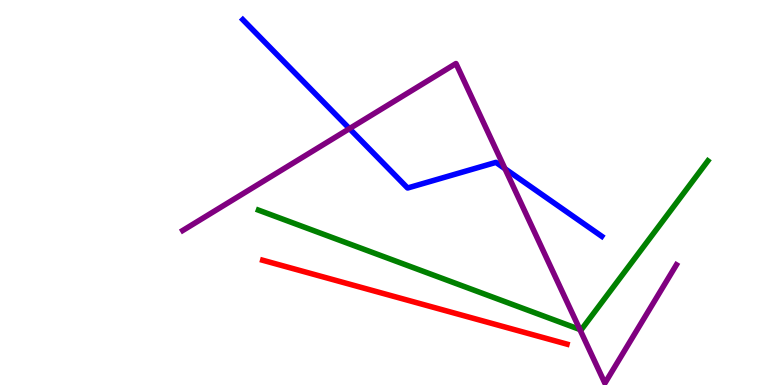[{'lines': ['blue', 'red'], 'intersections': []}, {'lines': ['green', 'red'], 'intersections': []}, {'lines': ['purple', 'red'], 'intersections': []}, {'lines': ['blue', 'green'], 'intersections': []}, {'lines': ['blue', 'purple'], 'intersections': [{'x': 4.51, 'y': 6.66}, {'x': 6.52, 'y': 5.62}]}, {'lines': ['green', 'purple'], 'intersections': [{'x': 7.48, 'y': 1.44}]}]